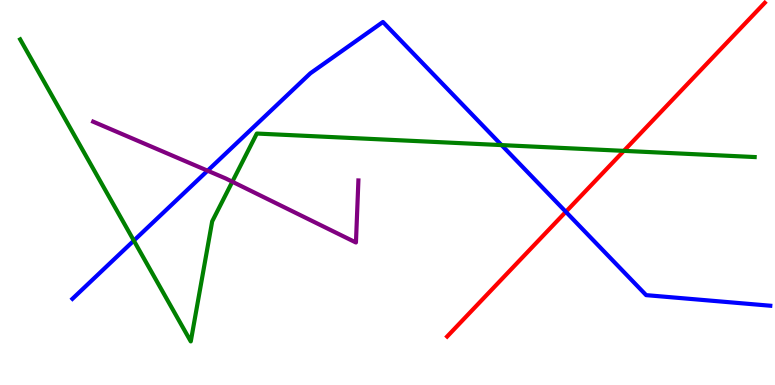[{'lines': ['blue', 'red'], 'intersections': [{'x': 7.3, 'y': 4.5}]}, {'lines': ['green', 'red'], 'intersections': [{'x': 8.05, 'y': 6.08}]}, {'lines': ['purple', 'red'], 'intersections': []}, {'lines': ['blue', 'green'], 'intersections': [{'x': 1.73, 'y': 3.75}, {'x': 6.47, 'y': 6.23}]}, {'lines': ['blue', 'purple'], 'intersections': [{'x': 2.68, 'y': 5.57}]}, {'lines': ['green', 'purple'], 'intersections': [{'x': 3.0, 'y': 5.28}]}]